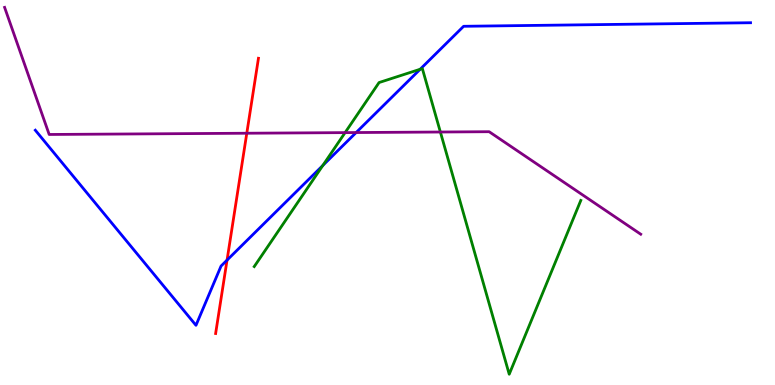[{'lines': ['blue', 'red'], 'intersections': [{'x': 2.93, 'y': 3.24}]}, {'lines': ['green', 'red'], 'intersections': []}, {'lines': ['purple', 'red'], 'intersections': [{'x': 3.18, 'y': 6.54}]}, {'lines': ['blue', 'green'], 'intersections': [{'x': 4.17, 'y': 5.7}, {'x': 5.42, 'y': 8.2}]}, {'lines': ['blue', 'purple'], 'intersections': [{'x': 4.6, 'y': 6.56}]}, {'lines': ['green', 'purple'], 'intersections': [{'x': 4.45, 'y': 6.56}, {'x': 5.68, 'y': 6.57}]}]